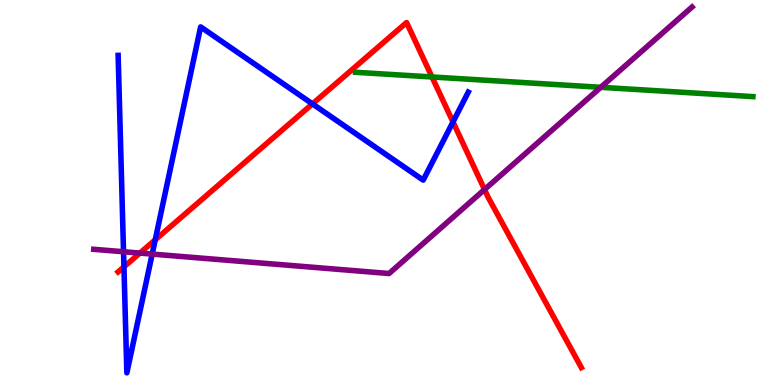[{'lines': ['blue', 'red'], 'intersections': [{'x': 1.6, 'y': 3.07}, {'x': 2.0, 'y': 3.77}, {'x': 4.03, 'y': 7.3}, {'x': 5.85, 'y': 6.83}]}, {'lines': ['green', 'red'], 'intersections': [{'x': 5.57, 'y': 8.0}]}, {'lines': ['purple', 'red'], 'intersections': [{'x': 1.8, 'y': 3.43}, {'x': 6.25, 'y': 5.08}]}, {'lines': ['blue', 'green'], 'intersections': []}, {'lines': ['blue', 'purple'], 'intersections': [{'x': 1.59, 'y': 3.46}, {'x': 1.96, 'y': 3.4}]}, {'lines': ['green', 'purple'], 'intersections': [{'x': 7.75, 'y': 7.73}]}]